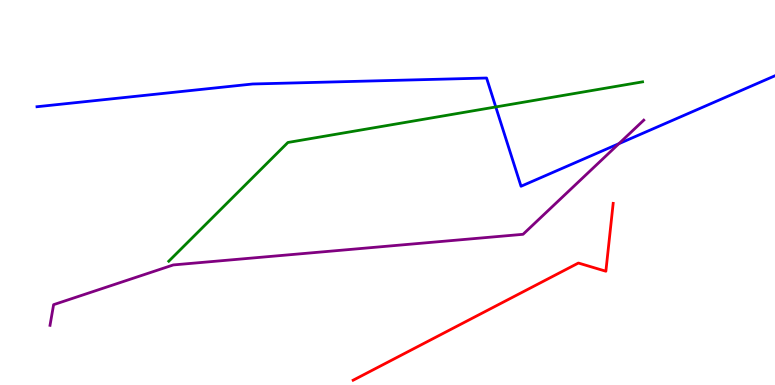[{'lines': ['blue', 'red'], 'intersections': []}, {'lines': ['green', 'red'], 'intersections': []}, {'lines': ['purple', 'red'], 'intersections': []}, {'lines': ['blue', 'green'], 'intersections': [{'x': 6.4, 'y': 7.22}]}, {'lines': ['blue', 'purple'], 'intersections': [{'x': 7.99, 'y': 6.27}]}, {'lines': ['green', 'purple'], 'intersections': []}]